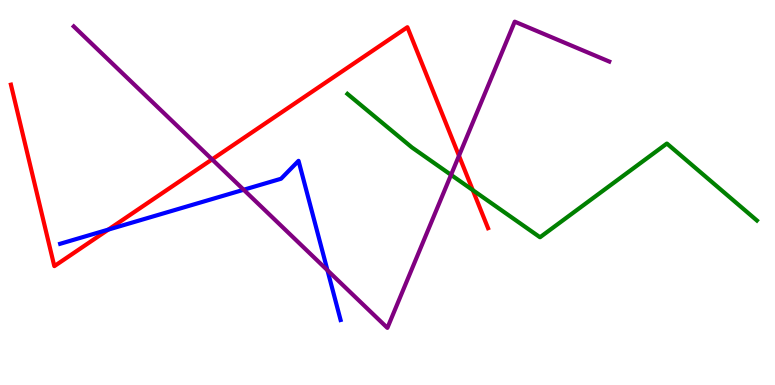[{'lines': ['blue', 'red'], 'intersections': [{'x': 1.4, 'y': 4.04}]}, {'lines': ['green', 'red'], 'intersections': [{'x': 6.1, 'y': 5.06}]}, {'lines': ['purple', 'red'], 'intersections': [{'x': 2.74, 'y': 5.86}, {'x': 5.92, 'y': 5.95}]}, {'lines': ['blue', 'green'], 'intersections': []}, {'lines': ['blue', 'purple'], 'intersections': [{'x': 3.14, 'y': 5.07}, {'x': 4.23, 'y': 2.98}]}, {'lines': ['green', 'purple'], 'intersections': [{'x': 5.82, 'y': 5.46}]}]